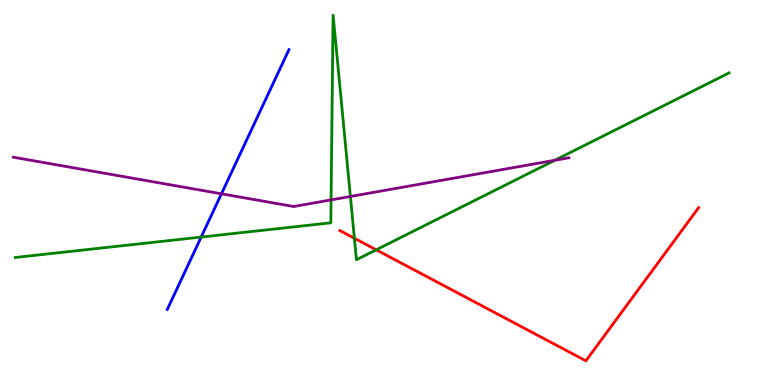[{'lines': ['blue', 'red'], 'intersections': []}, {'lines': ['green', 'red'], 'intersections': [{'x': 4.57, 'y': 3.81}, {'x': 4.85, 'y': 3.51}]}, {'lines': ['purple', 'red'], 'intersections': []}, {'lines': ['blue', 'green'], 'intersections': [{'x': 2.6, 'y': 3.84}]}, {'lines': ['blue', 'purple'], 'intersections': [{'x': 2.86, 'y': 4.97}]}, {'lines': ['green', 'purple'], 'intersections': [{'x': 4.27, 'y': 4.81}, {'x': 4.52, 'y': 4.9}, {'x': 7.16, 'y': 5.84}]}]